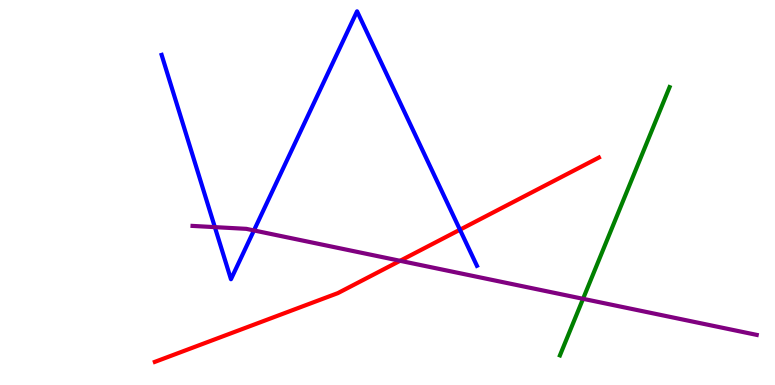[{'lines': ['blue', 'red'], 'intersections': [{'x': 5.93, 'y': 4.03}]}, {'lines': ['green', 'red'], 'intersections': []}, {'lines': ['purple', 'red'], 'intersections': [{'x': 5.16, 'y': 3.23}]}, {'lines': ['blue', 'green'], 'intersections': []}, {'lines': ['blue', 'purple'], 'intersections': [{'x': 2.77, 'y': 4.1}, {'x': 3.28, 'y': 4.01}]}, {'lines': ['green', 'purple'], 'intersections': [{'x': 7.52, 'y': 2.24}]}]